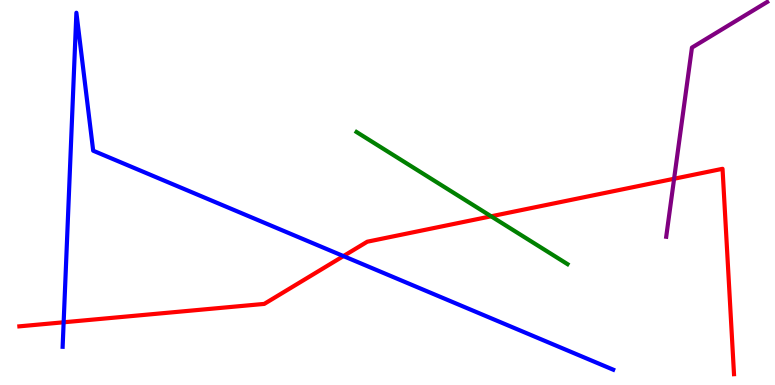[{'lines': ['blue', 'red'], 'intersections': [{'x': 0.821, 'y': 1.63}, {'x': 4.43, 'y': 3.35}]}, {'lines': ['green', 'red'], 'intersections': [{'x': 6.34, 'y': 4.38}]}, {'lines': ['purple', 'red'], 'intersections': [{'x': 8.7, 'y': 5.36}]}, {'lines': ['blue', 'green'], 'intersections': []}, {'lines': ['blue', 'purple'], 'intersections': []}, {'lines': ['green', 'purple'], 'intersections': []}]